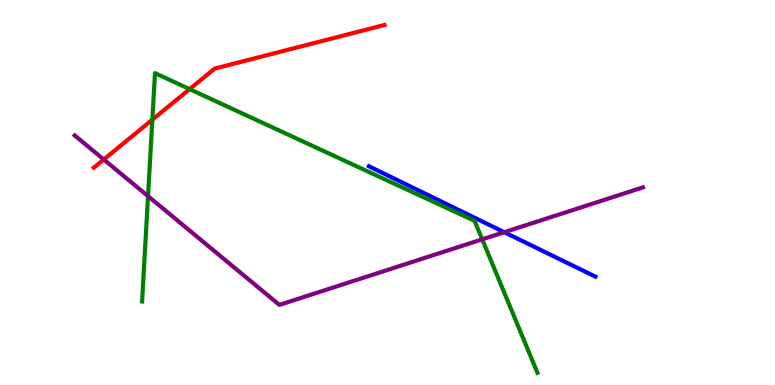[{'lines': ['blue', 'red'], 'intersections': []}, {'lines': ['green', 'red'], 'intersections': [{'x': 1.97, 'y': 6.89}, {'x': 2.45, 'y': 7.68}]}, {'lines': ['purple', 'red'], 'intersections': [{'x': 1.34, 'y': 5.86}]}, {'lines': ['blue', 'green'], 'intersections': []}, {'lines': ['blue', 'purple'], 'intersections': [{'x': 6.51, 'y': 3.97}]}, {'lines': ['green', 'purple'], 'intersections': [{'x': 1.91, 'y': 4.91}, {'x': 6.22, 'y': 3.78}]}]